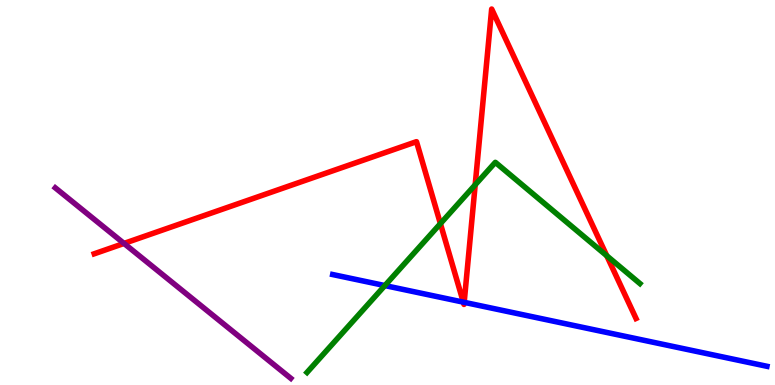[{'lines': ['blue', 'red'], 'intersections': [{'x': 5.98, 'y': 2.15}, {'x': 5.99, 'y': 2.15}]}, {'lines': ['green', 'red'], 'intersections': [{'x': 5.68, 'y': 4.19}, {'x': 6.13, 'y': 5.2}, {'x': 7.83, 'y': 3.36}]}, {'lines': ['purple', 'red'], 'intersections': [{'x': 1.6, 'y': 3.68}]}, {'lines': ['blue', 'green'], 'intersections': [{'x': 4.97, 'y': 2.58}]}, {'lines': ['blue', 'purple'], 'intersections': []}, {'lines': ['green', 'purple'], 'intersections': []}]